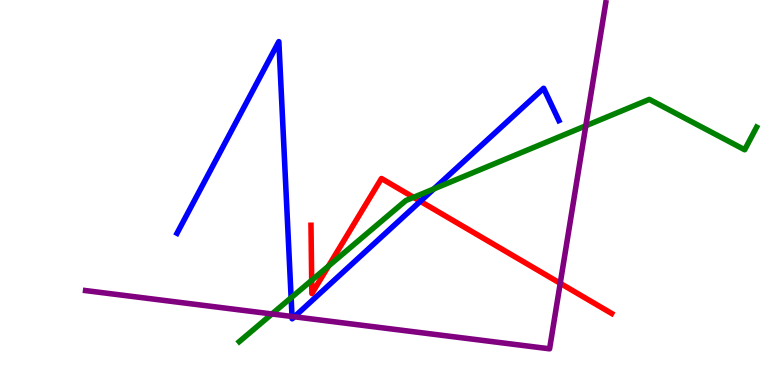[{'lines': ['blue', 'red'], 'intersections': [{'x': 5.42, 'y': 4.77}]}, {'lines': ['green', 'red'], 'intersections': [{'x': 4.02, 'y': 2.72}, {'x': 4.24, 'y': 3.09}, {'x': 5.34, 'y': 4.87}]}, {'lines': ['purple', 'red'], 'intersections': [{'x': 7.23, 'y': 2.64}]}, {'lines': ['blue', 'green'], 'intersections': [{'x': 3.76, 'y': 2.27}, {'x': 5.6, 'y': 5.09}]}, {'lines': ['blue', 'purple'], 'intersections': [{'x': 3.77, 'y': 1.78}, {'x': 3.8, 'y': 1.77}]}, {'lines': ['green', 'purple'], 'intersections': [{'x': 3.51, 'y': 1.84}, {'x': 7.56, 'y': 6.73}]}]